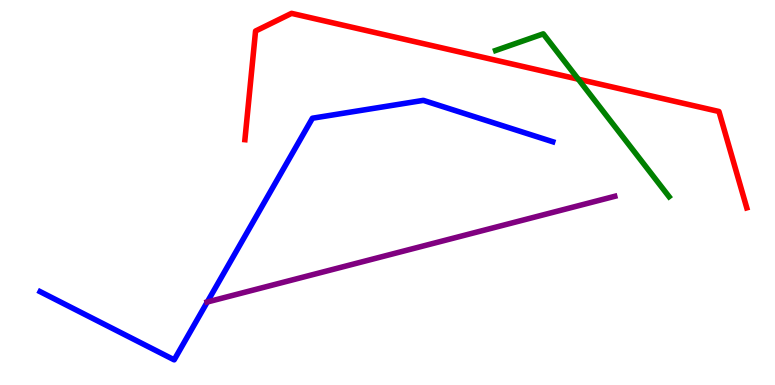[{'lines': ['blue', 'red'], 'intersections': []}, {'lines': ['green', 'red'], 'intersections': [{'x': 7.46, 'y': 7.94}]}, {'lines': ['purple', 'red'], 'intersections': []}, {'lines': ['blue', 'green'], 'intersections': []}, {'lines': ['blue', 'purple'], 'intersections': [{'x': 2.67, 'y': 2.16}]}, {'lines': ['green', 'purple'], 'intersections': []}]